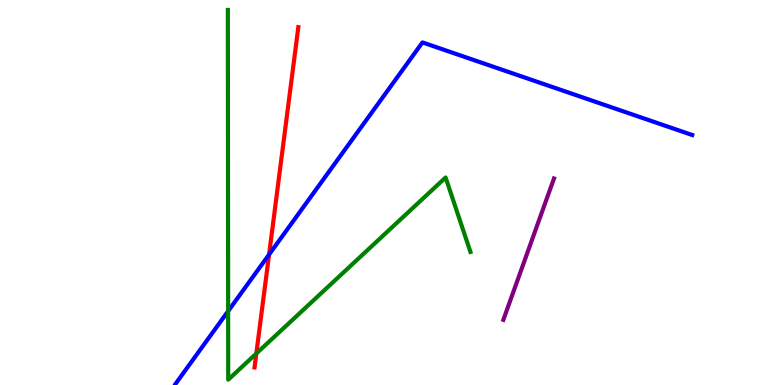[{'lines': ['blue', 'red'], 'intersections': [{'x': 3.47, 'y': 3.39}]}, {'lines': ['green', 'red'], 'intersections': [{'x': 3.31, 'y': 0.818}]}, {'lines': ['purple', 'red'], 'intersections': []}, {'lines': ['blue', 'green'], 'intersections': [{'x': 2.94, 'y': 1.92}]}, {'lines': ['blue', 'purple'], 'intersections': []}, {'lines': ['green', 'purple'], 'intersections': []}]